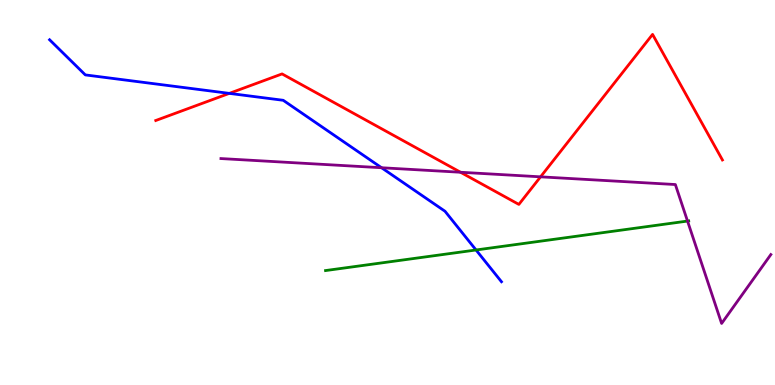[{'lines': ['blue', 'red'], 'intersections': [{'x': 2.96, 'y': 7.57}]}, {'lines': ['green', 'red'], 'intersections': []}, {'lines': ['purple', 'red'], 'intersections': [{'x': 5.94, 'y': 5.53}, {'x': 6.97, 'y': 5.41}]}, {'lines': ['blue', 'green'], 'intersections': [{'x': 6.14, 'y': 3.51}]}, {'lines': ['blue', 'purple'], 'intersections': [{'x': 4.92, 'y': 5.64}]}, {'lines': ['green', 'purple'], 'intersections': [{'x': 8.87, 'y': 4.26}]}]